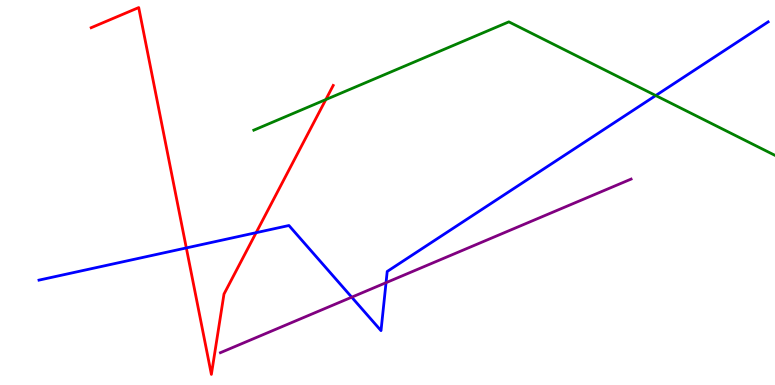[{'lines': ['blue', 'red'], 'intersections': [{'x': 2.4, 'y': 3.56}, {'x': 3.3, 'y': 3.96}]}, {'lines': ['green', 'red'], 'intersections': [{'x': 4.2, 'y': 7.41}]}, {'lines': ['purple', 'red'], 'intersections': []}, {'lines': ['blue', 'green'], 'intersections': [{'x': 8.46, 'y': 7.52}]}, {'lines': ['blue', 'purple'], 'intersections': [{'x': 4.54, 'y': 2.28}, {'x': 4.98, 'y': 2.66}]}, {'lines': ['green', 'purple'], 'intersections': []}]